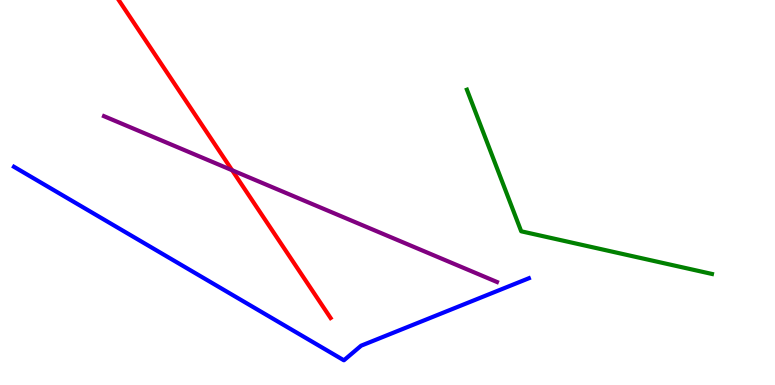[{'lines': ['blue', 'red'], 'intersections': []}, {'lines': ['green', 'red'], 'intersections': []}, {'lines': ['purple', 'red'], 'intersections': [{'x': 3.0, 'y': 5.58}]}, {'lines': ['blue', 'green'], 'intersections': []}, {'lines': ['blue', 'purple'], 'intersections': []}, {'lines': ['green', 'purple'], 'intersections': []}]